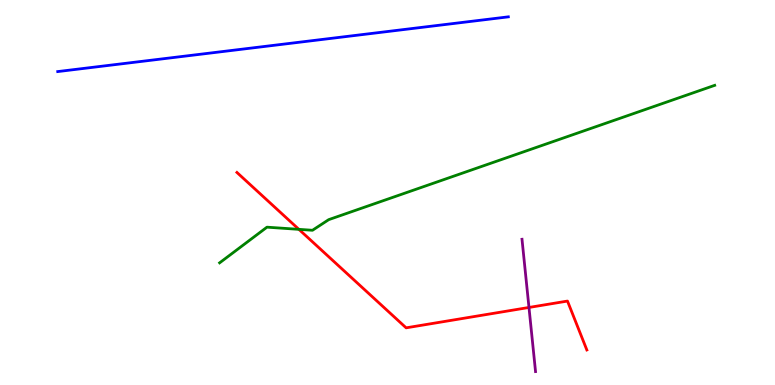[{'lines': ['blue', 'red'], 'intersections': []}, {'lines': ['green', 'red'], 'intersections': [{'x': 3.86, 'y': 4.04}]}, {'lines': ['purple', 'red'], 'intersections': [{'x': 6.83, 'y': 2.01}]}, {'lines': ['blue', 'green'], 'intersections': []}, {'lines': ['blue', 'purple'], 'intersections': []}, {'lines': ['green', 'purple'], 'intersections': []}]